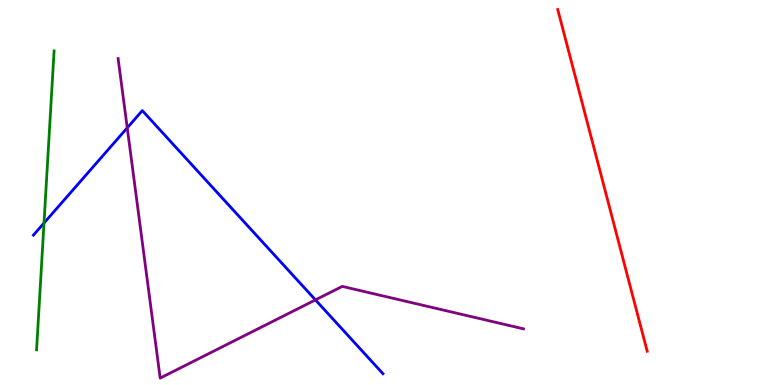[{'lines': ['blue', 'red'], 'intersections': []}, {'lines': ['green', 'red'], 'intersections': []}, {'lines': ['purple', 'red'], 'intersections': []}, {'lines': ['blue', 'green'], 'intersections': [{'x': 0.568, 'y': 4.21}]}, {'lines': ['blue', 'purple'], 'intersections': [{'x': 1.64, 'y': 6.68}, {'x': 4.07, 'y': 2.21}]}, {'lines': ['green', 'purple'], 'intersections': []}]